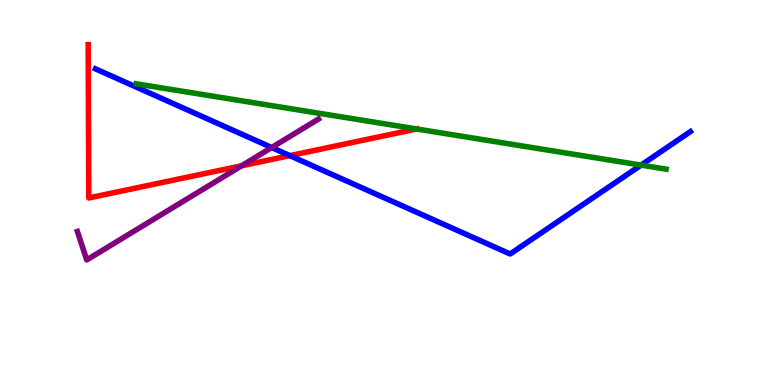[{'lines': ['blue', 'red'], 'intersections': [{'x': 3.74, 'y': 5.96}]}, {'lines': ['green', 'red'], 'intersections': [{'x': 5.37, 'y': 6.65}]}, {'lines': ['purple', 'red'], 'intersections': [{'x': 3.12, 'y': 5.69}]}, {'lines': ['blue', 'green'], 'intersections': [{'x': 8.27, 'y': 5.71}]}, {'lines': ['blue', 'purple'], 'intersections': [{'x': 3.51, 'y': 6.17}]}, {'lines': ['green', 'purple'], 'intersections': []}]